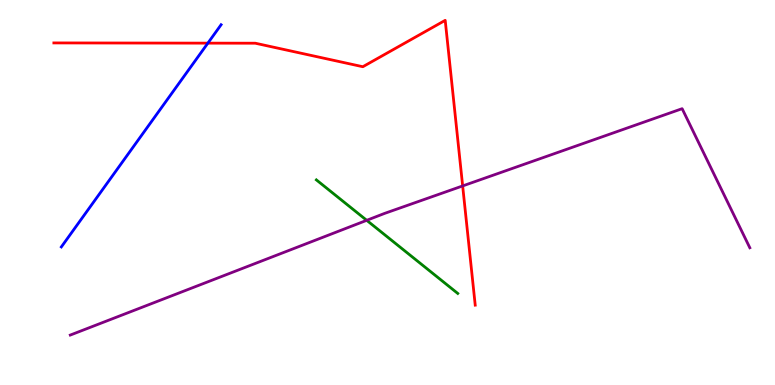[{'lines': ['blue', 'red'], 'intersections': [{'x': 2.68, 'y': 8.88}]}, {'lines': ['green', 'red'], 'intersections': []}, {'lines': ['purple', 'red'], 'intersections': [{'x': 5.97, 'y': 5.17}]}, {'lines': ['blue', 'green'], 'intersections': []}, {'lines': ['blue', 'purple'], 'intersections': []}, {'lines': ['green', 'purple'], 'intersections': [{'x': 4.73, 'y': 4.28}]}]